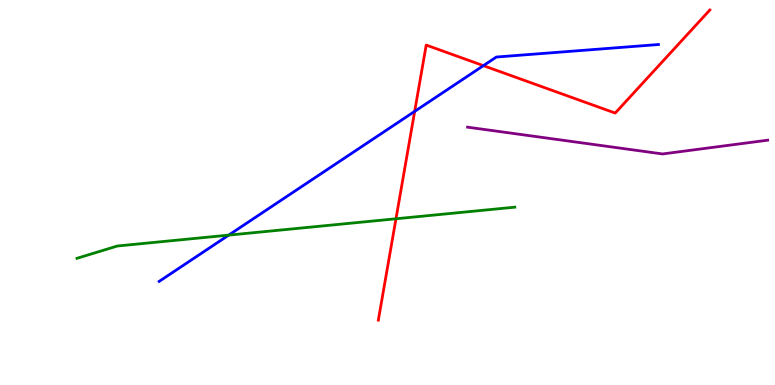[{'lines': ['blue', 'red'], 'intersections': [{'x': 5.35, 'y': 7.11}, {'x': 6.24, 'y': 8.29}]}, {'lines': ['green', 'red'], 'intersections': [{'x': 5.11, 'y': 4.32}]}, {'lines': ['purple', 'red'], 'intersections': []}, {'lines': ['blue', 'green'], 'intersections': [{'x': 2.95, 'y': 3.89}]}, {'lines': ['blue', 'purple'], 'intersections': []}, {'lines': ['green', 'purple'], 'intersections': []}]